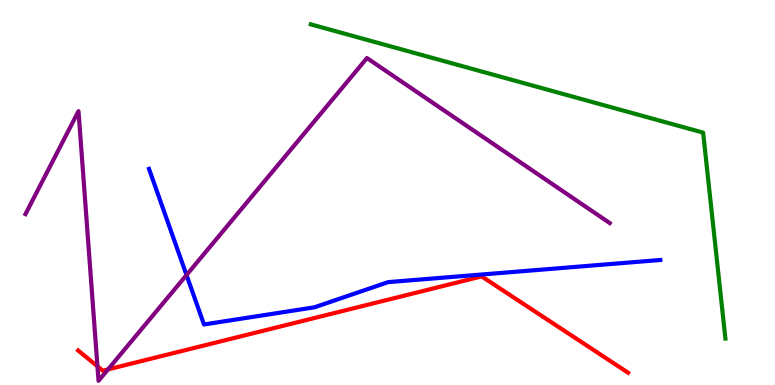[{'lines': ['blue', 'red'], 'intersections': []}, {'lines': ['green', 'red'], 'intersections': []}, {'lines': ['purple', 'red'], 'intersections': [{'x': 1.26, 'y': 0.486}, {'x': 1.39, 'y': 0.406}]}, {'lines': ['blue', 'green'], 'intersections': []}, {'lines': ['blue', 'purple'], 'intersections': [{'x': 2.41, 'y': 2.86}]}, {'lines': ['green', 'purple'], 'intersections': []}]